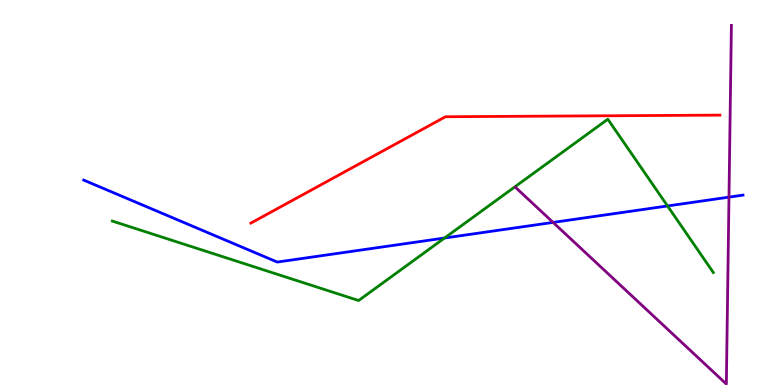[{'lines': ['blue', 'red'], 'intersections': []}, {'lines': ['green', 'red'], 'intersections': []}, {'lines': ['purple', 'red'], 'intersections': []}, {'lines': ['blue', 'green'], 'intersections': [{'x': 5.74, 'y': 3.82}, {'x': 8.61, 'y': 4.65}]}, {'lines': ['blue', 'purple'], 'intersections': [{'x': 7.14, 'y': 4.22}, {'x': 9.41, 'y': 4.88}]}, {'lines': ['green', 'purple'], 'intersections': []}]